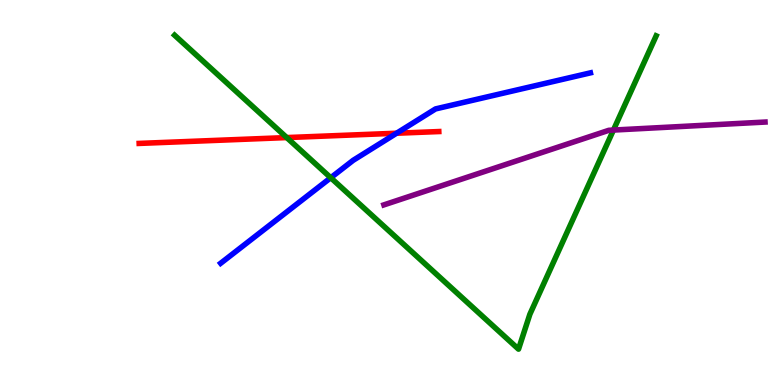[{'lines': ['blue', 'red'], 'intersections': [{'x': 5.12, 'y': 6.54}]}, {'lines': ['green', 'red'], 'intersections': [{'x': 3.7, 'y': 6.43}]}, {'lines': ['purple', 'red'], 'intersections': []}, {'lines': ['blue', 'green'], 'intersections': [{'x': 4.27, 'y': 5.38}]}, {'lines': ['blue', 'purple'], 'intersections': []}, {'lines': ['green', 'purple'], 'intersections': [{'x': 7.92, 'y': 6.62}]}]